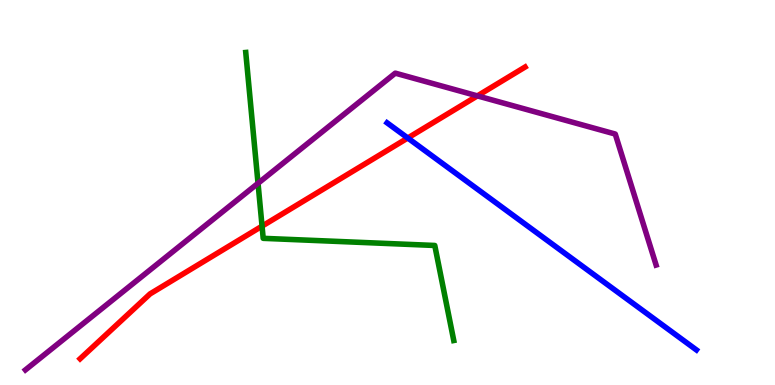[{'lines': ['blue', 'red'], 'intersections': [{'x': 5.26, 'y': 6.42}]}, {'lines': ['green', 'red'], 'intersections': [{'x': 3.38, 'y': 4.13}]}, {'lines': ['purple', 'red'], 'intersections': [{'x': 6.16, 'y': 7.51}]}, {'lines': ['blue', 'green'], 'intersections': []}, {'lines': ['blue', 'purple'], 'intersections': []}, {'lines': ['green', 'purple'], 'intersections': [{'x': 3.33, 'y': 5.24}]}]